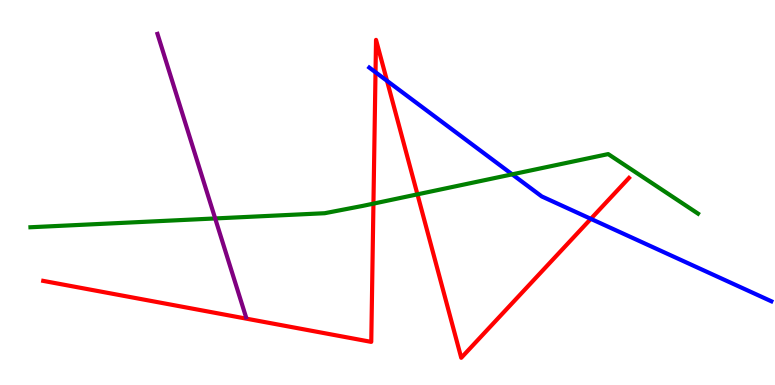[{'lines': ['blue', 'red'], 'intersections': [{'x': 4.85, 'y': 8.12}, {'x': 4.99, 'y': 7.9}, {'x': 7.62, 'y': 4.32}]}, {'lines': ['green', 'red'], 'intersections': [{'x': 4.82, 'y': 4.71}, {'x': 5.39, 'y': 4.95}]}, {'lines': ['purple', 'red'], 'intersections': []}, {'lines': ['blue', 'green'], 'intersections': [{'x': 6.61, 'y': 5.47}]}, {'lines': ['blue', 'purple'], 'intersections': []}, {'lines': ['green', 'purple'], 'intersections': [{'x': 2.78, 'y': 4.33}]}]